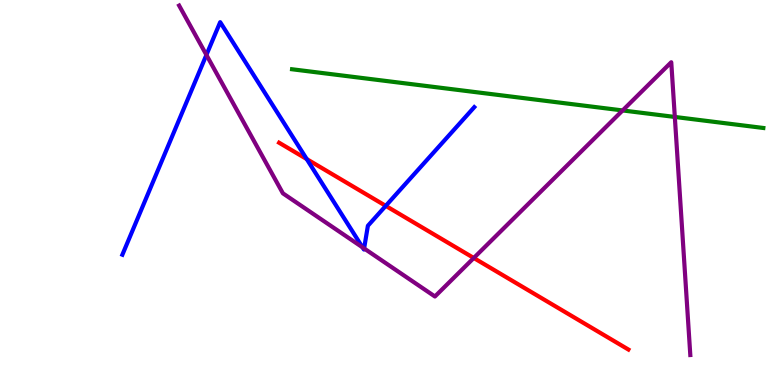[{'lines': ['blue', 'red'], 'intersections': [{'x': 3.96, 'y': 5.87}, {'x': 4.98, 'y': 4.65}]}, {'lines': ['green', 'red'], 'intersections': []}, {'lines': ['purple', 'red'], 'intersections': [{'x': 6.11, 'y': 3.3}]}, {'lines': ['blue', 'green'], 'intersections': []}, {'lines': ['blue', 'purple'], 'intersections': [{'x': 2.66, 'y': 8.57}, {'x': 4.68, 'y': 3.57}, {'x': 4.7, 'y': 3.55}]}, {'lines': ['green', 'purple'], 'intersections': [{'x': 8.03, 'y': 7.13}, {'x': 8.71, 'y': 6.96}]}]